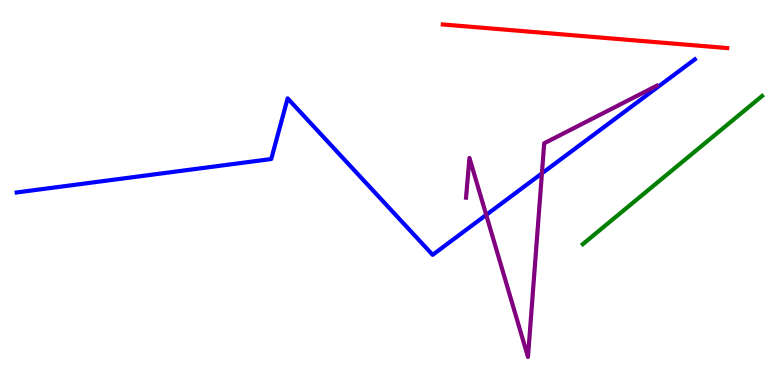[{'lines': ['blue', 'red'], 'intersections': []}, {'lines': ['green', 'red'], 'intersections': []}, {'lines': ['purple', 'red'], 'intersections': []}, {'lines': ['blue', 'green'], 'intersections': []}, {'lines': ['blue', 'purple'], 'intersections': [{'x': 6.27, 'y': 4.42}, {'x': 6.99, 'y': 5.5}]}, {'lines': ['green', 'purple'], 'intersections': []}]